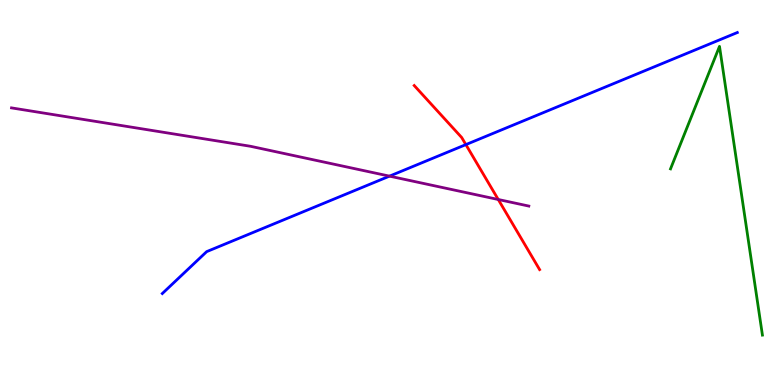[{'lines': ['blue', 'red'], 'intersections': [{'x': 6.01, 'y': 6.24}]}, {'lines': ['green', 'red'], 'intersections': []}, {'lines': ['purple', 'red'], 'intersections': [{'x': 6.43, 'y': 4.82}]}, {'lines': ['blue', 'green'], 'intersections': []}, {'lines': ['blue', 'purple'], 'intersections': [{'x': 5.03, 'y': 5.42}]}, {'lines': ['green', 'purple'], 'intersections': []}]